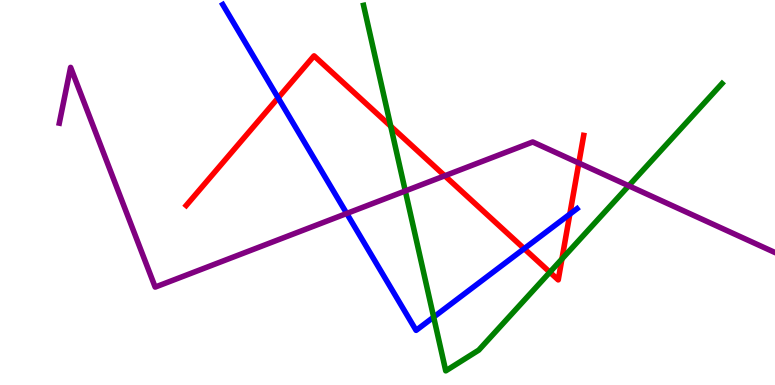[{'lines': ['blue', 'red'], 'intersections': [{'x': 3.59, 'y': 7.46}, {'x': 6.76, 'y': 3.54}, {'x': 7.35, 'y': 4.44}]}, {'lines': ['green', 'red'], 'intersections': [{'x': 5.04, 'y': 6.72}, {'x': 7.09, 'y': 2.93}, {'x': 7.25, 'y': 3.27}]}, {'lines': ['purple', 'red'], 'intersections': [{'x': 5.74, 'y': 5.43}, {'x': 7.47, 'y': 5.77}]}, {'lines': ['blue', 'green'], 'intersections': [{'x': 5.6, 'y': 1.76}]}, {'lines': ['blue', 'purple'], 'intersections': [{'x': 4.47, 'y': 4.46}]}, {'lines': ['green', 'purple'], 'intersections': [{'x': 5.23, 'y': 5.04}, {'x': 8.11, 'y': 5.17}]}]